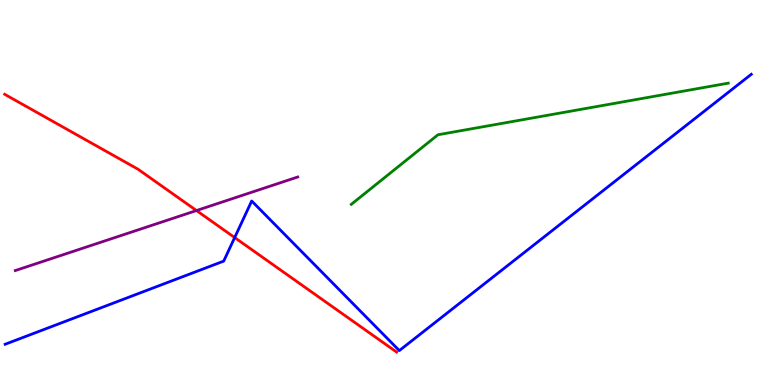[{'lines': ['blue', 'red'], 'intersections': [{'x': 3.03, 'y': 3.83}]}, {'lines': ['green', 'red'], 'intersections': []}, {'lines': ['purple', 'red'], 'intersections': [{'x': 2.54, 'y': 4.53}]}, {'lines': ['blue', 'green'], 'intersections': []}, {'lines': ['blue', 'purple'], 'intersections': []}, {'lines': ['green', 'purple'], 'intersections': []}]